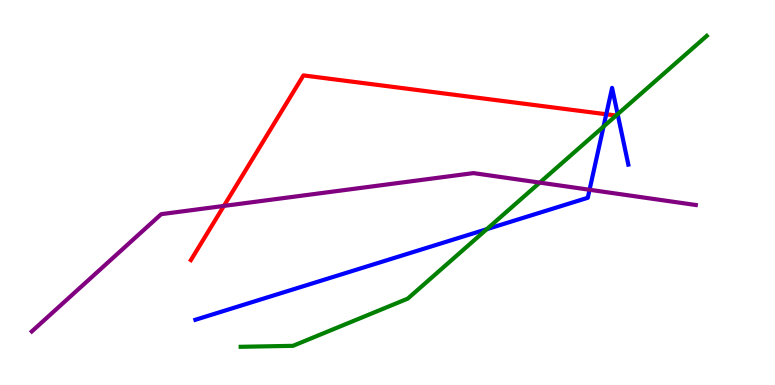[{'lines': ['blue', 'red'], 'intersections': [{'x': 7.82, 'y': 7.03}]}, {'lines': ['green', 'red'], 'intersections': []}, {'lines': ['purple', 'red'], 'intersections': [{'x': 2.89, 'y': 4.65}]}, {'lines': ['blue', 'green'], 'intersections': [{'x': 6.28, 'y': 4.05}, {'x': 7.79, 'y': 6.71}, {'x': 7.97, 'y': 7.03}]}, {'lines': ['blue', 'purple'], 'intersections': [{'x': 7.61, 'y': 5.07}]}, {'lines': ['green', 'purple'], 'intersections': [{'x': 6.96, 'y': 5.26}]}]